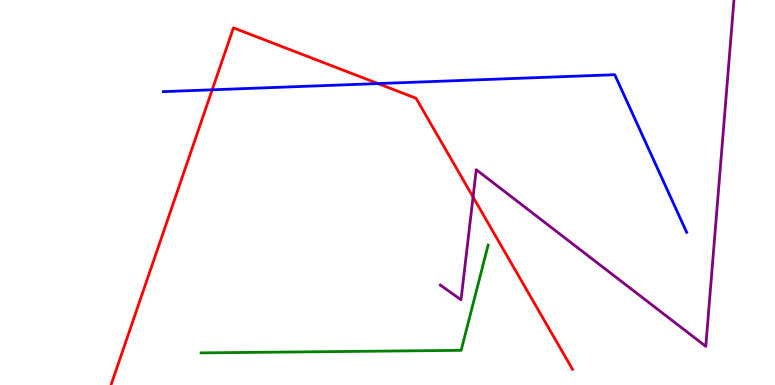[{'lines': ['blue', 'red'], 'intersections': [{'x': 2.74, 'y': 7.67}, {'x': 4.88, 'y': 7.83}]}, {'lines': ['green', 'red'], 'intersections': []}, {'lines': ['purple', 'red'], 'intersections': [{'x': 6.1, 'y': 4.88}]}, {'lines': ['blue', 'green'], 'intersections': []}, {'lines': ['blue', 'purple'], 'intersections': []}, {'lines': ['green', 'purple'], 'intersections': []}]